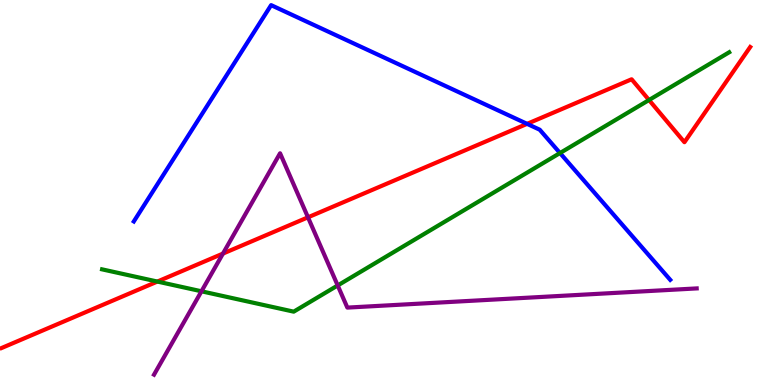[{'lines': ['blue', 'red'], 'intersections': [{'x': 6.8, 'y': 6.78}]}, {'lines': ['green', 'red'], 'intersections': [{'x': 2.03, 'y': 2.69}, {'x': 8.37, 'y': 7.4}]}, {'lines': ['purple', 'red'], 'intersections': [{'x': 2.88, 'y': 3.41}, {'x': 3.97, 'y': 4.36}]}, {'lines': ['blue', 'green'], 'intersections': [{'x': 7.23, 'y': 6.02}]}, {'lines': ['blue', 'purple'], 'intersections': []}, {'lines': ['green', 'purple'], 'intersections': [{'x': 2.6, 'y': 2.43}, {'x': 4.36, 'y': 2.59}]}]